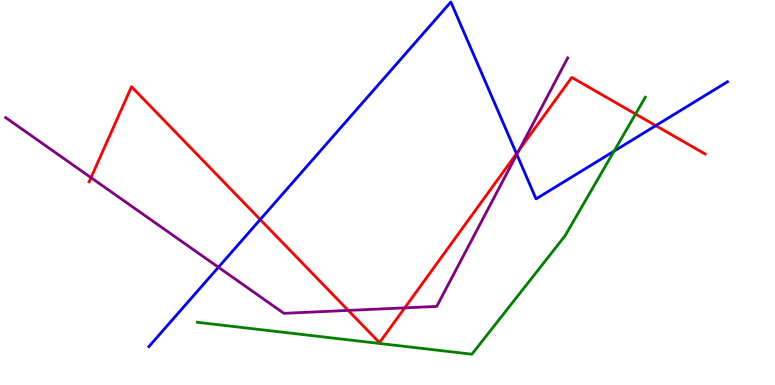[{'lines': ['blue', 'red'], 'intersections': [{'x': 3.36, 'y': 4.3}, {'x': 6.66, 'y': 6.01}, {'x': 8.46, 'y': 6.74}]}, {'lines': ['green', 'red'], 'intersections': [{'x': 8.2, 'y': 7.04}]}, {'lines': ['purple', 'red'], 'intersections': [{'x': 1.17, 'y': 5.39}, {'x': 4.49, 'y': 1.94}, {'x': 5.22, 'y': 2.0}, {'x': 6.7, 'y': 6.11}]}, {'lines': ['blue', 'green'], 'intersections': [{'x': 7.92, 'y': 6.07}]}, {'lines': ['blue', 'purple'], 'intersections': [{'x': 2.82, 'y': 3.06}, {'x': 6.67, 'y': 5.99}]}, {'lines': ['green', 'purple'], 'intersections': []}]